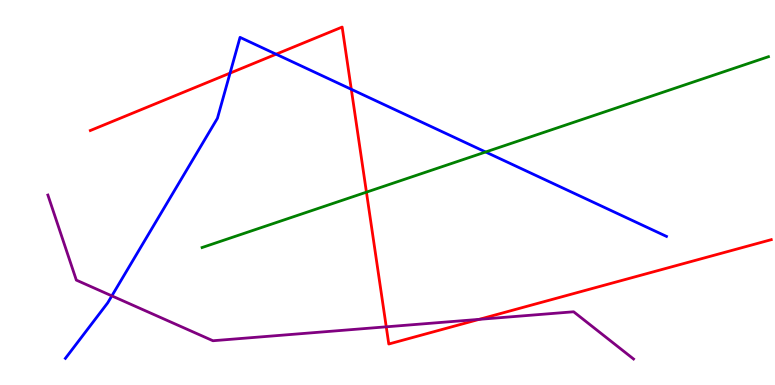[{'lines': ['blue', 'red'], 'intersections': [{'x': 2.97, 'y': 8.1}, {'x': 3.56, 'y': 8.59}, {'x': 4.53, 'y': 7.68}]}, {'lines': ['green', 'red'], 'intersections': [{'x': 4.73, 'y': 5.01}]}, {'lines': ['purple', 'red'], 'intersections': [{'x': 4.98, 'y': 1.51}, {'x': 6.18, 'y': 1.7}]}, {'lines': ['blue', 'green'], 'intersections': [{'x': 6.27, 'y': 6.05}]}, {'lines': ['blue', 'purple'], 'intersections': [{'x': 1.44, 'y': 2.31}]}, {'lines': ['green', 'purple'], 'intersections': []}]